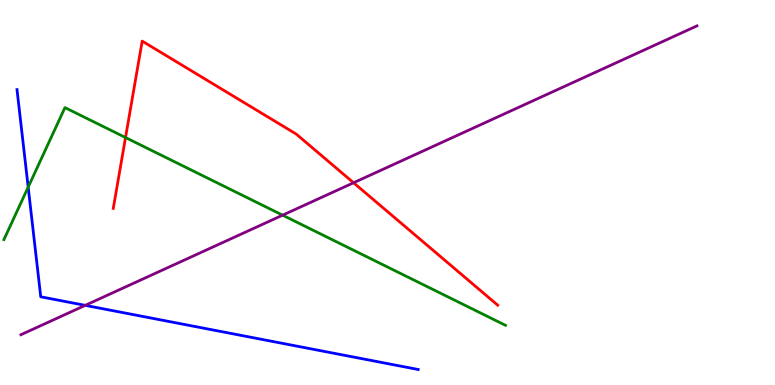[{'lines': ['blue', 'red'], 'intersections': []}, {'lines': ['green', 'red'], 'intersections': [{'x': 1.62, 'y': 6.43}]}, {'lines': ['purple', 'red'], 'intersections': [{'x': 4.56, 'y': 5.25}]}, {'lines': ['blue', 'green'], 'intersections': [{'x': 0.364, 'y': 5.14}]}, {'lines': ['blue', 'purple'], 'intersections': [{'x': 1.1, 'y': 2.07}]}, {'lines': ['green', 'purple'], 'intersections': [{'x': 3.65, 'y': 4.41}]}]